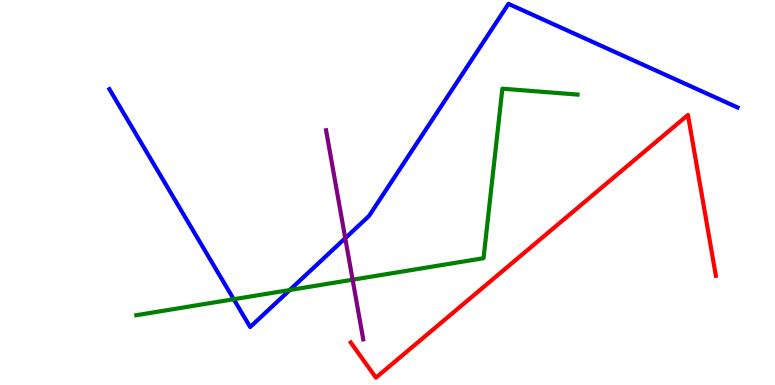[{'lines': ['blue', 'red'], 'intersections': []}, {'lines': ['green', 'red'], 'intersections': []}, {'lines': ['purple', 'red'], 'intersections': []}, {'lines': ['blue', 'green'], 'intersections': [{'x': 3.02, 'y': 2.23}, {'x': 3.74, 'y': 2.47}]}, {'lines': ['blue', 'purple'], 'intersections': [{'x': 4.45, 'y': 3.81}]}, {'lines': ['green', 'purple'], 'intersections': [{'x': 4.55, 'y': 2.74}]}]